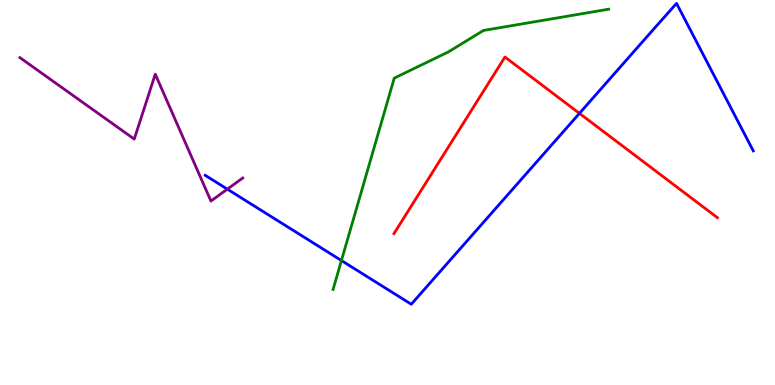[{'lines': ['blue', 'red'], 'intersections': [{'x': 7.48, 'y': 7.06}]}, {'lines': ['green', 'red'], 'intersections': []}, {'lines': ['purple', 'red'], 'intersections': []}, {'lines': ['blue', 'green'], 'intersections': [{'x': 4.41, 'y': 3.23}]}, {'lines': ['blue', 'purple'], 'intersections': [{'x': 2.93, 'y': 5.09}]}, {'lines': ['green', 'purple'], 'intersections': []}]